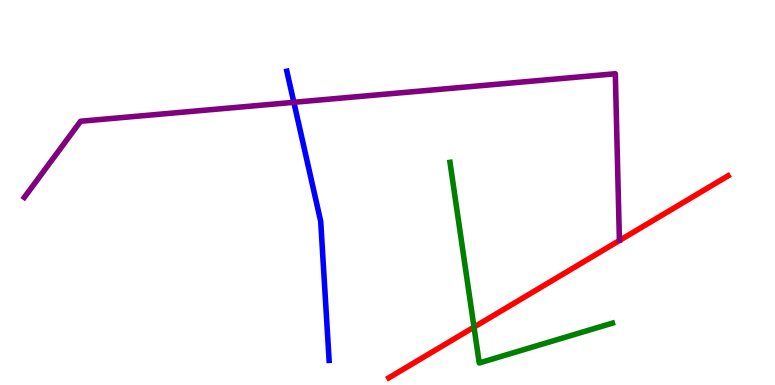[{'lines': ['blue', 'red'], 'intersections': []}, {'lines': ['green', 'red'], 'intersections': [{'x': 6.12, 'y': 1.5}]}, {'lines': ['purple', 'red'], 'intersections': []}, {'lines': ['blue', 'green'], 'intersections': []}, {'lines': ['blue', 'purple'], 'intersections': [{'x': 3.79, 'y': 7.34}]}, {'lines': ['green', 'purple'], 'intersections': []}]